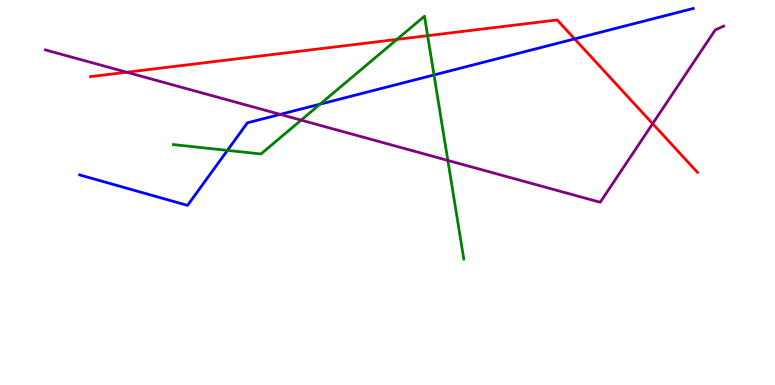[{'lines': ['blue', 'red'], 'intersections': [{'x': 7.41, 'y': 8.99}]}, {'lines': ['green', 'red'], 'intersections': [{'x': 5.12, 'y': 8.98}, {'x': 5.52, 'y': 9.07}]}, {'lines': ['purple', 'red'], 'intersections': [{'x': 1.63, 'y': 8.12}, {'x': 8.42, 'y': 6.79}]}, {'lines': ['blue', 'green'], 'intersections': [{'x': 2.93, 'y': 6.09}, {'x': 4.13, 'y': 7.29}, {'x': 5.6, 'y': 8.05}]}, {'lines': ['blue', 'purple'], 'intersections': [{'x': 3.62, 'y': 7.03}]}, {'lines': ['green', 'purple'], 'intersections': [{'x': 3.89, 'y': 6.88}, {'x': 5.78, 'y': 5.83}]}]